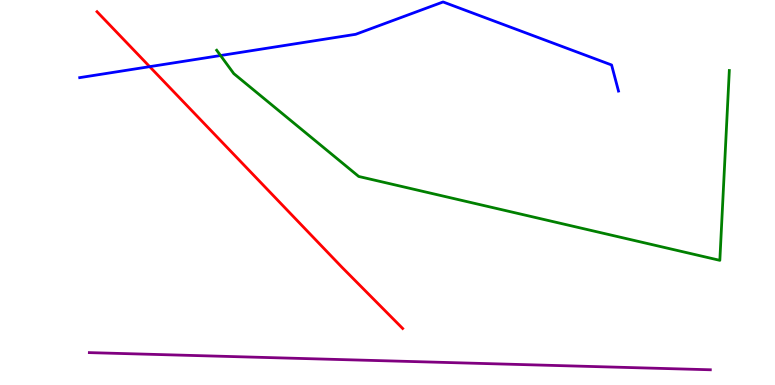[{'lines': ['blue', 'red'], 'intersections': [{'x': 1.93, 'y': 8.27}]}, {'lines': ['green', 'red'], 'intersections': []}, {'lines': ['purple', 'red'], 'intersections': []}, {'lines': ['blue', 'green'], 'intersections': [{'x': 2.85, 'y': 8.56}]}, {'lines': ['blue', 'purple'], 'intersections': []}, {'lines': ['green', 'purple'], 'intersections': []}]